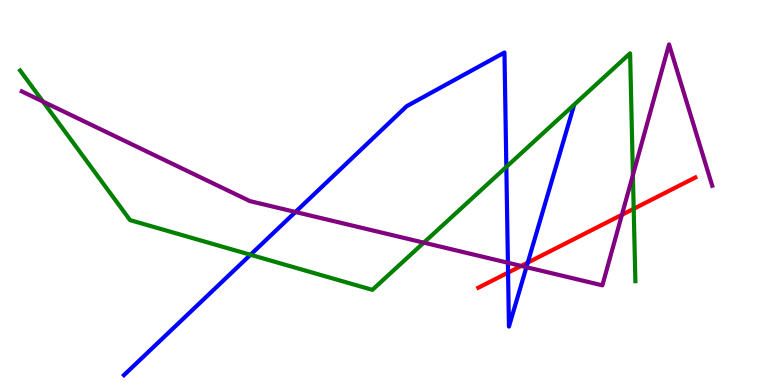[{'lines': ['blue', 'red'], 'intersections': [{'x': 6.56, 'y': 2.92}, {'x': 6.81, 'y': 3.18}]}, {'lines': ['green', 'red'], 'intersections': [{'x': 8.18, 'y': 4.58}]}, {'lines': ['purple', 'red'], 'intersections': [{'x': 6.73, 'y': 3.09}, {'x': 8.02, 'y': 4.42}]}, {'lines': ['blue', 'green'], 'intersections': [{'x': 3.23, 'y': 3.38}, {'x': 6.53, 'y': 5.66}]}, {'lines': ['blue', 'purple'], 'intersections': [{'x': 3.81, 'y': 4.49}, {'x': 6.55, 'y': 3.18}, {'x': 6.79, 'y': 3.06}]}, {'lines': ['green', 'purple'], 'intersections': [{'x': 0.554, 'y': 7.36}, {'x': 5.47, 'y': 3.7}, {'x': 8.17, 'y': 5.45}]}]